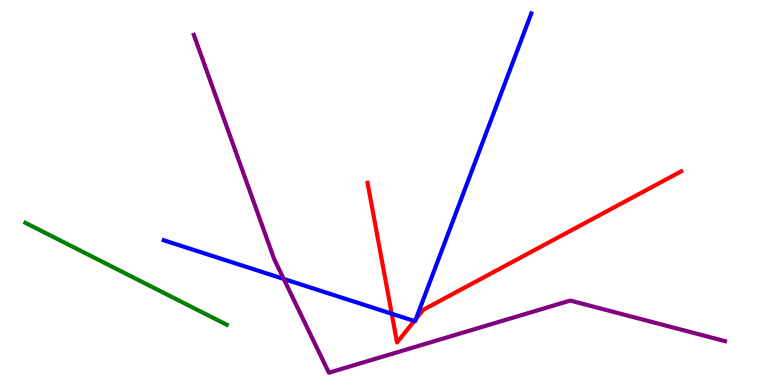[{'lines': ['blue', 'red'], 'intersections': [{'x': 5.05, 'y': 1.85}, {'x': 5.35, 'y': 1.66}, {'x': 5.37, 'y': 1.72}]}, {'lines': ['green', 'red'], 'intersections': []}, {'lines': ['purple', 'red'], 'intersections': []}, {'lines': ['blue', 'green'], 'intersections': []}, {'lines': ['blue', 'purple'], 'intersections': [{'x': 3.66, 'y': 2.76}]}, {'lines': ['green', 'purple'], 'intersections': []}]